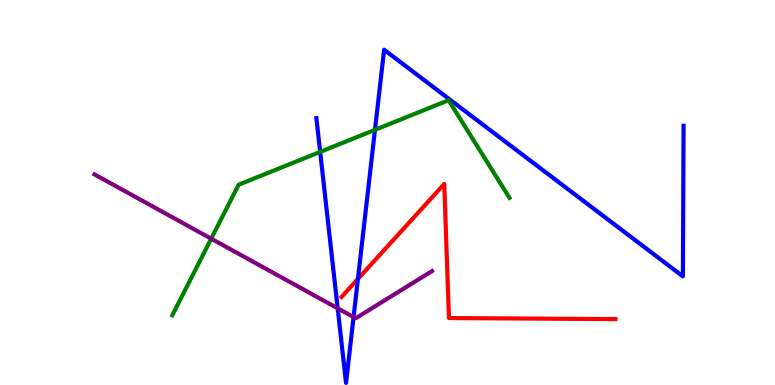[{'lines': ['blue', 'red'], 'intersections': [{'x': 4.62, 'y': 2.76}]}, {'lines': ['green', 'red'], 'intersections': []}, {'lines': ['purple', 'red'], 'intersections': []}, {'lines': ['blue', 'green'], 'intersections': [{'x': 4.13, 'y': 6.05}, {'x': 4.84, 'y': 6.63}]}, {'lines': ['blue', 'purple'], 'intersections': [{'x': 4.36, 'y': 1.99}, {'x': 4.56, 'y': 1.76}]}, {'lines': ['green', 'purple'], 'intersections': [{'x': 2.73, 'y': 3.8}]}]